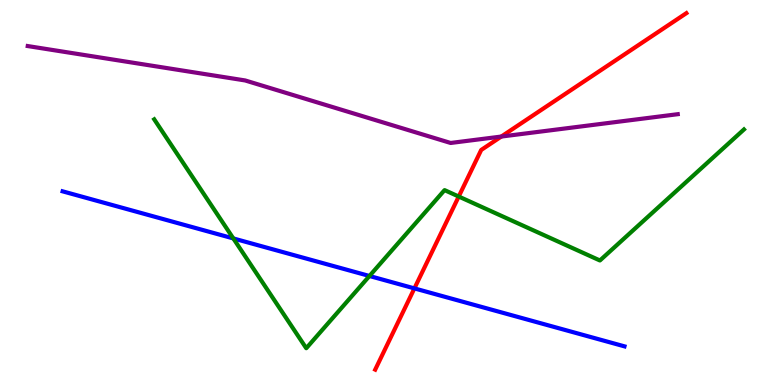[{'lines': ['blue', 'red'], 'intersections': [{'x': 5.35, 'y': 2.51}]}, {'lines': ['green', 'red'], 'intersections': [{'x': 5.92, 'y': 4.9}]}, {'lines': ['purple', 'red'], 'intersections': [{'x': 6.47, 'y': 6.45}]}, {'lines': ['blue', 'green'], 'intersections': [{'x': 3.01, 'y': 3.81}, {'x': 4.77, 'y': 2.83}]}, {'lines': ['blue', 'purple'], 'intersections': []}, {'lines': ['green', 'purple'], 'intersections': []}]